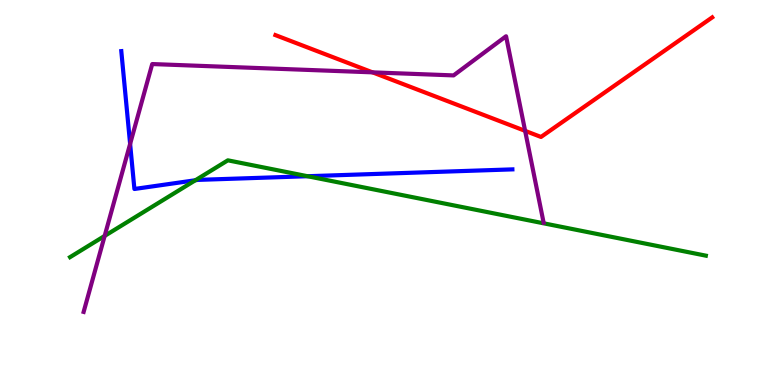[{'lines': ['blue', 'red'], 'intersections': []}, {'lines': ['green', 'red'], 'intersections': []}, {'lines': ['purple', 'red'], 'intersections': [{'x': 4.81, 'y': 8.12}, {'x': 6.78, 'y': 6.6}]}, {'lines': ['blue', 'green'], 'intersections': [{'x': 2.52, 'y': 5.32}, {'x': 3.97, 'y': 5.42}]}, {'lines': ['blue', 'purple'], 'intersections': [{'x': 1.68, 'y': 6.26}]}, {'lines': ['green', 'purple'], 'intersections': [{'x': 1.35, 'y': 3.87}]}]